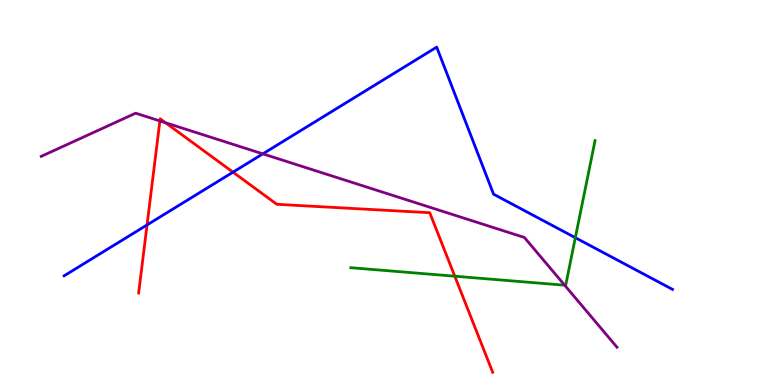[{'lines': ['blue', 'red'], 'intersections': [{'x': 1.9, 'y': 4.16}, {'x': 3.01, 'y': 5.53}]}, {'lines': ['green', 'red'], 'intersections': [{'x': 5.87, 'y': 2.83}]}, {'lines': ['purple', 'red'], 'intersections': [{'x': 2.06, 'y': 6.86}, {'x': 2.14, 'y': 6.81}]}, {'lines': ['blue', 'green'], 'intersections': [{'x': 7.42, 'y': 3.83}]}, {'lines': ['blue', 'purple'], 'intersections': [{'x': 3.39, 'y': 6.0}]}, {'lines': ['green', 'purple'], 'intersections': [{'x': 7.29, 'y': 2.59}]}]